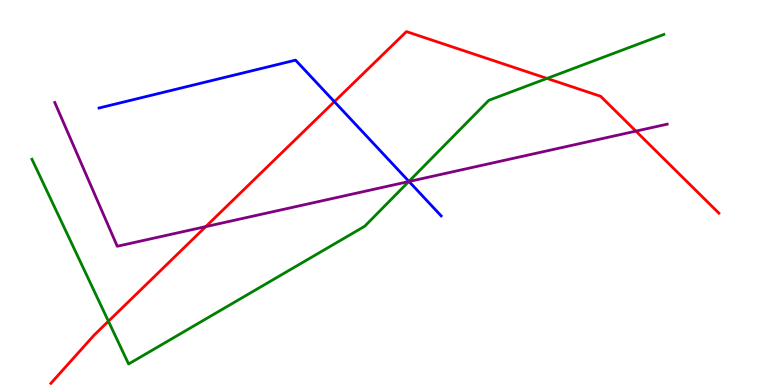[{'lines': ['blue', 'red'], 'intersections': [{'x': 4.31, 'y': 7.36}]}, {'lines': ['green', 'red'], 'intersections': [{'x': 1.4, 'y': 1.66}, {'x': 7.06, 'y': 7.96}]}, {'lines': ['purple', 'red'], 'intersections': [{'x': 2.66, 'y': 4.11}, {'x': 8.2, 'y': 6.59}]}, {'lines': ['blue', 'green'], 'intersections': [{'x': 5.28, 'y': 5.29}]}, {'lines': ['blue', 'purple'], 'intersections': [{'x': 5.28, 'y': 5.29}]}, {'lines': ['green', 'purple'], 'intersections': [{'x': 5.27, 'y': 5.28}]}]